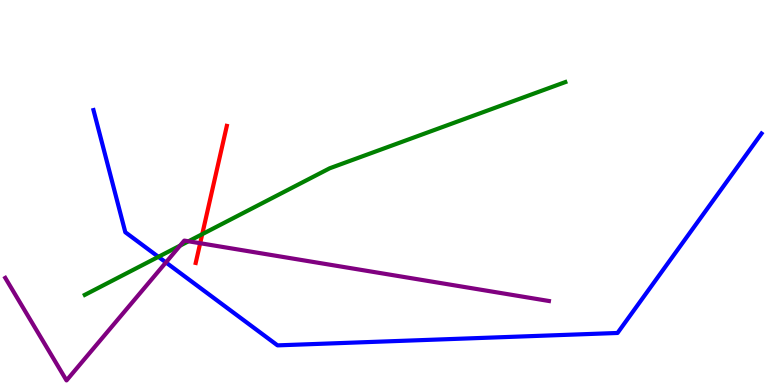[{'lines': ['blue', 'red'], 'intersections': []}, {'lines': ['green', 'red'], 'intersections': [{'x': 2.61, 'y': 3.92}]}, {'lines': ['purple', 'red'], 'intersections': [{'x': 2.58, 'y': 3.68}]}, {'lines': ['blue', 'green'], 'intersections': [{'x': 2.04, 'y': 3.33}]}, {'lines': ['blue', 'purple'], 'intersections': [{'x': 2.14, 'y': 3.18}]}, {'lines': ['green', 'purple'], 'intersections': [{'x': 2.32, 'y': 3.62}, {'x': 2.43, 'y': 3.73}]}]